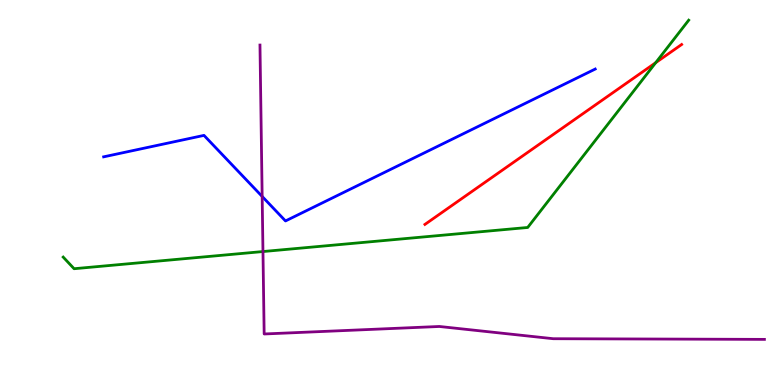[{'lines': ['blue', 'red'], 'intersections': []}, {'lines': ['green', 'red'], 'intersections': [{'x': 8.46, 'y': 8.37}]}, {'lines': ['purple', 'red'], 'intersections': []}, {'lines': ['blue', 'green'], 'intersections': []}, {'lines': ['blue', 'purple'], 'intersections': [{'x': 3.38, 'y': 4.9}]}, {'lines': ['green', 'purple'], 'intersections': [{'x': 3.39, 'y': 3.47}]}]